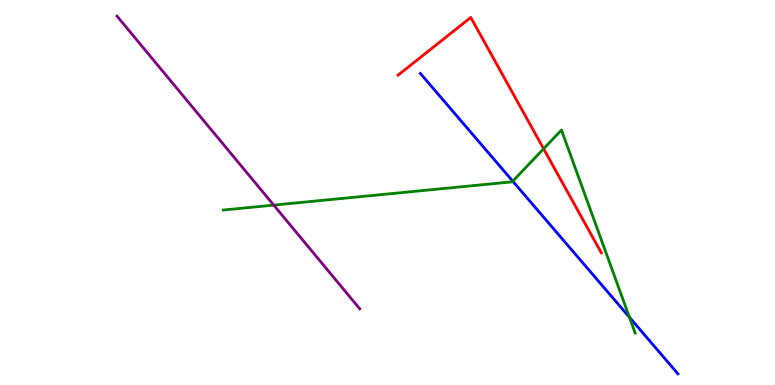[{'lines': ['blue', 'red'], 'intersections': []}, {'lines': ['green', 'red'], 'intersections': [{'x': 7.01, 'y': 6.14}]}, {'lines': ['purple', 'red'], 'intersections': []}, {'lines': ['blue', 'green'], 'intersections': [{'x': 6.62, 'y': 5.29}, {'x': 8.12, 'y': 1.76}]}, {'lines': ['blue', 'purple'], 'intersections': []}, {'lines': ['green', 'purple'], 'intersections': [{'x': 3.53, 'y': 4.67}]}]